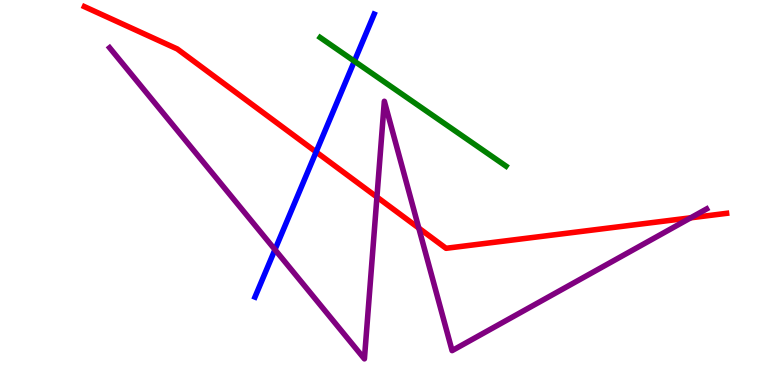[{'lines': ['blue', 'red'], 'intersections': [{'x': 4.08, 'y': 6.05}]}, {'lines': ['green', 'red'], 'intersections': []}, {'lines': ['purple', 'red'], 'intersections': [{'x': 4.86, 'y': 4.88}, {'x': 5.4, 'y': 4.08}, {'x': 8.91, 'y': 4.34}]}, {'lines': ['blue', 'green'], 'intersections': [{'x': 4.57, 'y': 8.41}]}, {'lines': ['blue', 'purple'], 'intersections': [{'x': 3.55, 'y': 3.52}]}, {'lines': ['green', 'purple'], 'intersections': []}]